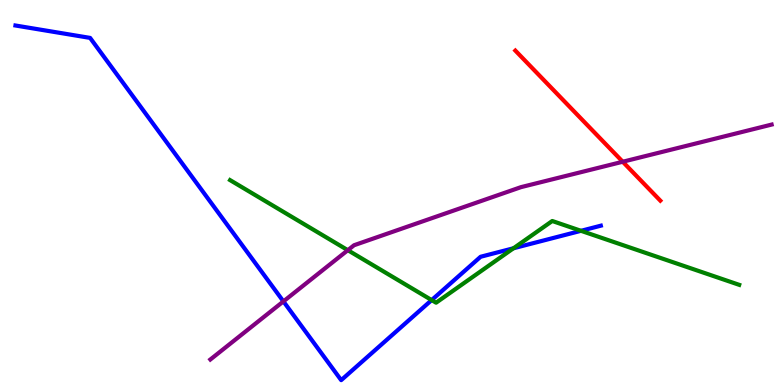[{'lines': ['blue', 'red'], 'intersections': []}, {'lines': ['green', 'red'], 'intersections': []}, {'lines': ['purple', 'red'], 'intersections': [{'x': 8.04, 'y': 5.8}]}, {'lines': ['blue', 'green'], 'intersections': [{'x': 5.57, 'y': 2.21}, {'x': 6.63, 'y': 3.55}, {'x': 7.5, 'y': 4.0}]}, {'lines': ['blue', 'purple'], 'intersections': [{'x': 3.66, 'y': 2.17}]}, {'lines': ['green', 'purple'], 'intersections': [{'x': 4.49, 'y': 3.5}]}]